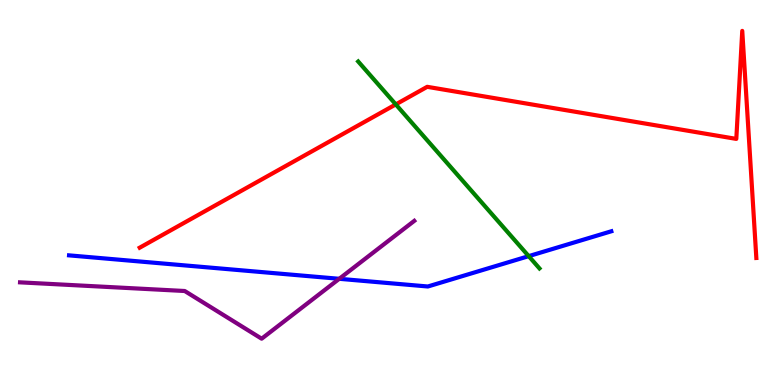[{'lines': ['blue', 'red'], 'intersections': []}, {'lines': ['green', 'red'], 'intersections': [{'x': 5.11, 'y': 7.29}]}, {'lines': ['purple', 'red'], 'intersections': []}, {'lines': ['blue', 'green'], 'intersections': [{'x': 6.82, 'y': 3.35}]}, {'lines': ['blue', 'purple'], 'intersections': [{'x': 4.38, 'y': 2.76}]}, {'lines': ['green', 'purple'], 'intersections': []}]